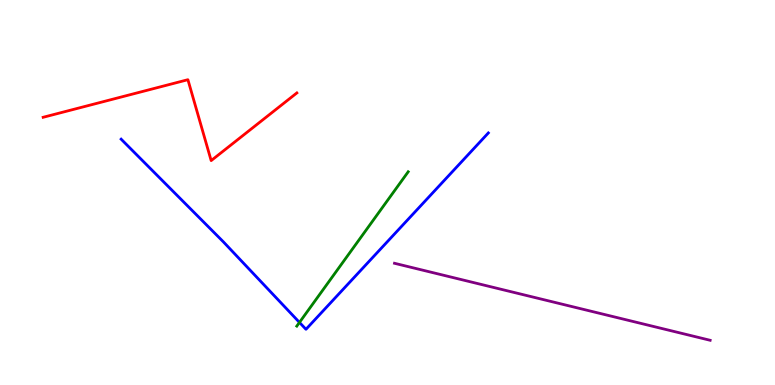[{'lines': ['blue', 'red'], 'intersections': []}, {'lines': ['green', 'red'], 'intersections': []}, {'lines': ['purple', 'red'], 'intersections': []}, {'lines': ['blue', 'green'], 'intersections': [{'x': 3.86, 'y': 1.63}]}, {'lines': ['blue', 'purple'], 'intersections': []}, {'lines': ['green', 'purple'], 'intersections': []}]